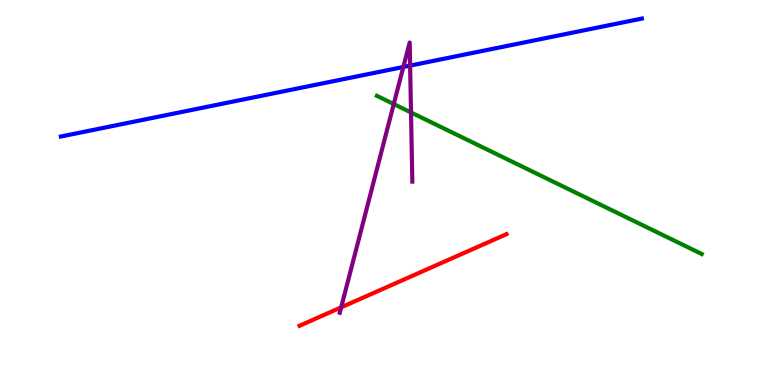[{'lines': ['blue', 'red'], 'intersections': []}, {'lines': ['green', 'red'], 'intersections': []}, {'lines': ['purple', 'red'], 'intersections': [{'x': 4.4, 'y': 2.02}]}, {'lines': ['blue', 'green'], 'intersections': []}, {'lines': ['blue', 'purple'], 'intersections': [{'x': 5.2, 'y': 8.26}, {'x': 5.29, 'y': 8.3}]}, {'lines': ['green', 'purple'], 'intersections': [{'x': 5.08, 'y': 7.3}, {'x': 5.3, 'y': 7.08}]}]